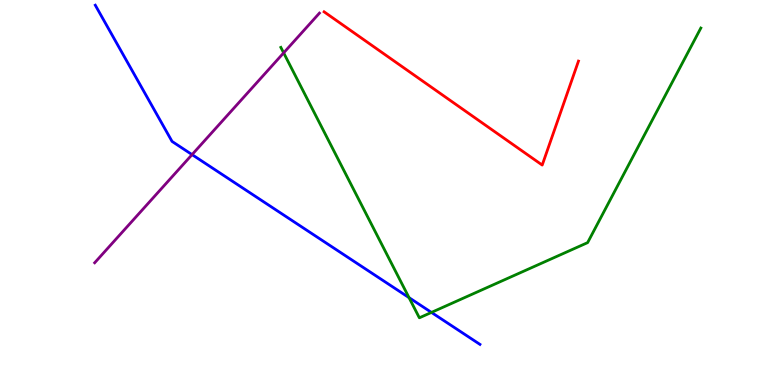[{'lines': ['blue', 'red'], 'intersections': []}, {'lines': ['green', 'red'], 'intersections': []}, {'lines': ['purple', 'red'], 'intersections': []}, {'lines': ['blue', 'green'], 'intersections': [{'x': 5.28, 'y': 2.27}, {'x': 5.57, 'y': 1.89}]}, {'lines': ['blue', 'purple'], 'intersections': [{'x': 2.48, 'y': 5.98}]}, {'lines': ['green', 'purple'], 'intersections': [{'x': 3.66, 'y': 8.63}]}]